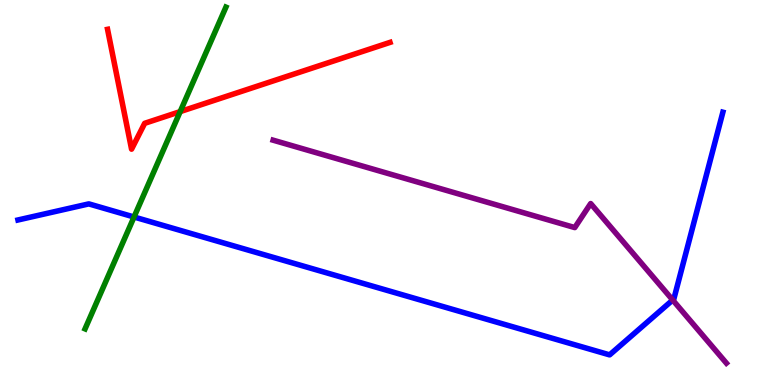[{'lines': ['blue', 'red'], 'intersections': []}, {'lines': ['green', 'red'], 'intersections': [{'x': 2.32, 'y': 7.1}]}, {'lines': ['purple', 'red'], 'intersections': []}, {'lines': ['blue', 'green'], 'intersections': [{'x': 1.73, 'y': 4.36}]}, {'lines': ['blue', 'purple'], 'intersections': [{'x': 8.68, 'y': 2.21}]}, {'lines': ['green', 'purple'], 'intersections': []}]